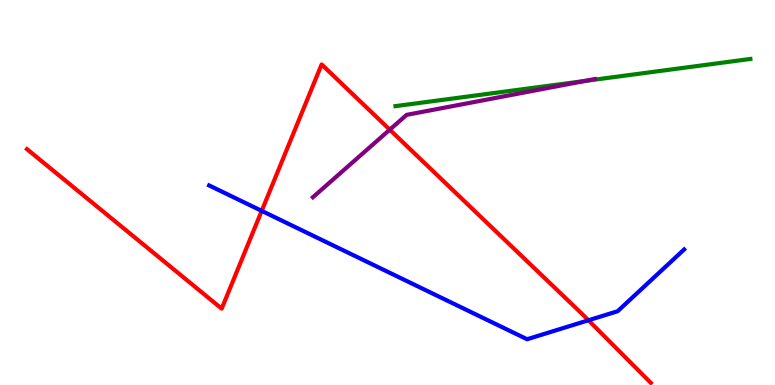[{'lines': ['blue', 'red'], 'intersections': [{'x': 3.38, 'y': 4.52}, {'x': 7.59, 'y': 1.68}]}, {'lines': ['green', 'red'], 'intersections': []}, {'lines': ['purple', 'red'], 'intersections': [{'x': 5.03, 'y': 6.63}]}, {'lines': ['blue', 'green'], 'intersections': []}, {'lines': ['blue', 'purple'], 'intersections': []}, {'lines': ['green', 'purple'], 'intersections': [{'x': 7.55, 'y': 7.9}]}]